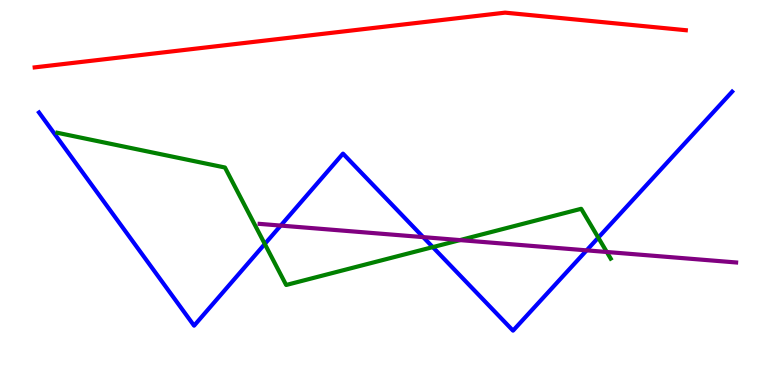[{'lines': ['blue', 'red'], 'intersections': []}, {'lines': ['green', 'red'], 'intersections': []}, {'lines': ['purple', 'red'], 'intersections': []}, {'lines': ['blue', 'green'], 'intersections': [{'x': 3.42, 'y': 3.66}, {'x': 5.58, 'y': 3.58}, {'x': 7.72, 'y': 3.83}]}, {'lines': ['blue', 'purple'], 'intersections': [{'x': 3.62, 'y': 4.14}, {'x': 5.46, 'y': 3.84}, {'x': 7.57, 'y': 3.5}]}, {'lines': ['green', 'purple'], 'intersections': [{'x': 5.94, 'y': 3.76}, {'x': 7.83, 'y': 3.45}]}]